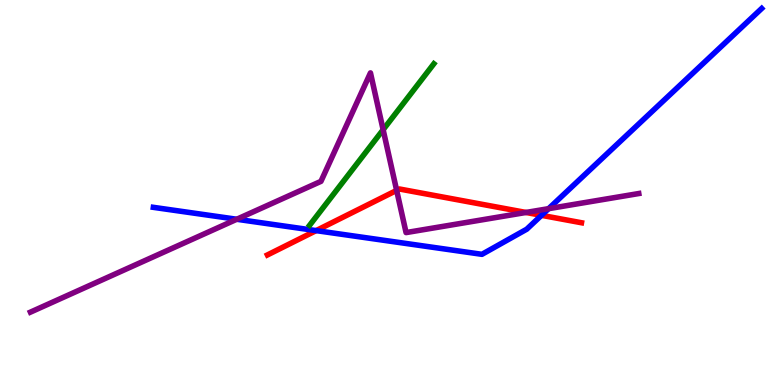[{'lines': ['blue', 'red'], 'intersections': [{'x': 4.08, 'y': 4.01}, {'x': 6.99, 'y': 4.41}]}, {'lines': ['green', 'red'], 'intersections': []}, {'lines': ['purple', 'red'], 'intersections': [{'x': 5.12, 'y': 5.05}, {'x': 6.79, 'y': 4.48}]}, {'lines': ['blue', 'green'], 'intersections': []}, {'lines': ['blue', 'purple'], 'intersections': [{'x': 3.05, 'y': 4.3}, {'x': 7.08, 'y': 4.58}]}, {'lines': ['green', 'purple'], 'intersections': [{'x': 4.94, 'y': 6.63}]}]